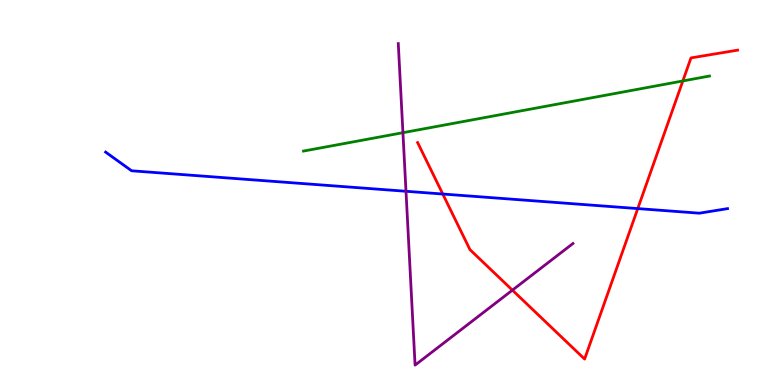[{'lines': ['blue', 'red'], 'intersections': [{'x': 5.71, 'y': 4.96}, {'x': 8.23, 'y': 4.58}]}, {'lines': ['green', 'red'], 'intersections': [{'x': 8.81, 'y': 7.9}]}, {'lines': ['purple', 'red'], 'intersections': [{'x': 6.61, 'y': 2.46}]}, {'lines': ['blue', 'green'], 'intersections': []}, {'lines': ['blue', 'purple'], 'intersections': [{'x': 5.24, 'y': 5.03}]}, {'lines': ['green', 'purple'], 'intersections': [{'x': 5.2, 'y': 6.55}]}]